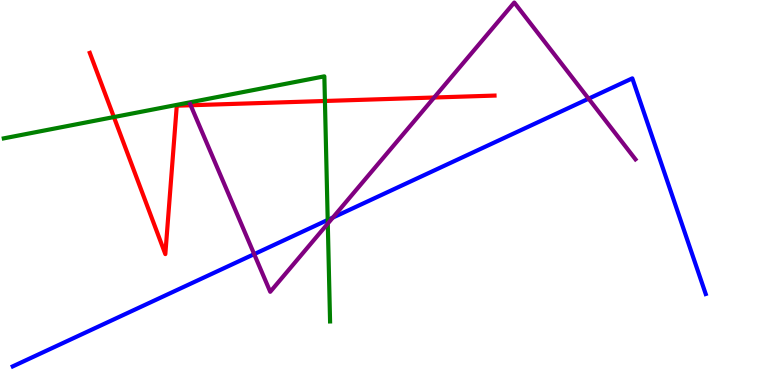[{'lines': ['blue', 'red'], 'intersections': []}, {'lines': ['green', 'red'], 'intersections': [{'x': 1.47, 'y': 6.96}, {'x': 4.19, 'y': 7.38}]}, {'lines': ['purple', 'red'], 'intersections': [{'x': 2.46, 'y': 7.27}, {'x': 5.6, 'y': 7.47}]}, {'lines': ['blue', 'green'], 'intersections': [{'x': 4.23, 'y': 4.29}]}, {'lines': ['blue', 'purple'], 'intersections': [{'x': 3.28, 'y': 3.4}, {'x': 4.29, 'y': 4.35}, {'x': 7.59, 'y': 7.44}]}, {'lines': ['green', 'purple'], 'intersections': [{'x': 4.23, 'y': 4.19}]}]